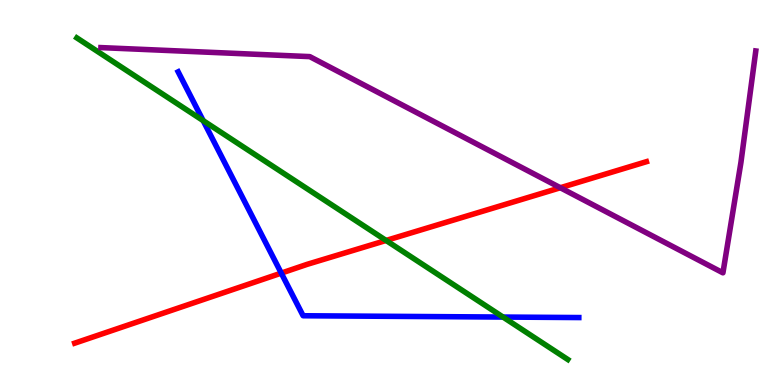[{'lines': ['blue', 'red'], 'intersections': [{'x': 3.63, 'y': 2.91}]}, {'lines': ['green', 'red'], 'intersections': [{'x': 4.98, 'y': 3.75}]}, {'lines': ['purple', 'red'], 'intersections': [{'x': 7.23, 'y': 5.12}]}, {'lines': ['blue', 'green'], 'intersections': [{'x': 2.62, 'y': 6.87}, {'x': 6.49, 'y': 1.76}]}, {'lines': ['blue', 'purple'], 'intersections': []}, {'lines': ['green', 'purple'], 'intersections': []}]